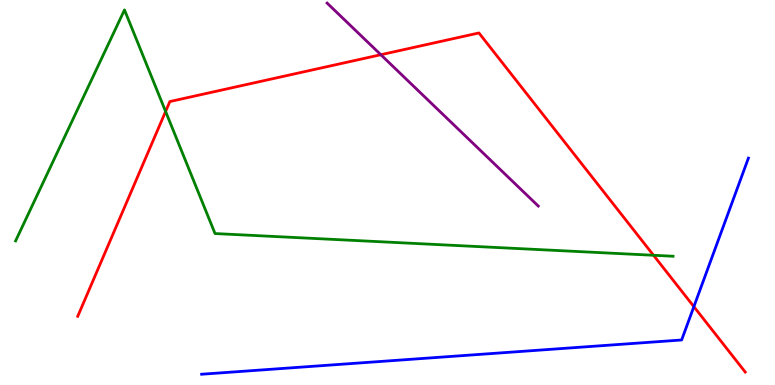[{'lines': ['blue', 'red'], 'intersections': [{'x': 8.95, 'y': 2.04}]}, {'lines': ['green', 'red'], 'intersections': [{'x': 2.14, 'y': 7.1}, {'x': 8.43, 'y': 3.37}]}, {'lines': ['purple', 'red'], 'intersections': [{'x': 4.91, 'y': 8.58}]}, {'lines': ['blue', 'green'], 'intersections': []}, {'lines': ['blue', 'purple'], 'intersections': []}, {'lines': ['green', 'purple'], 'intersections': []}]